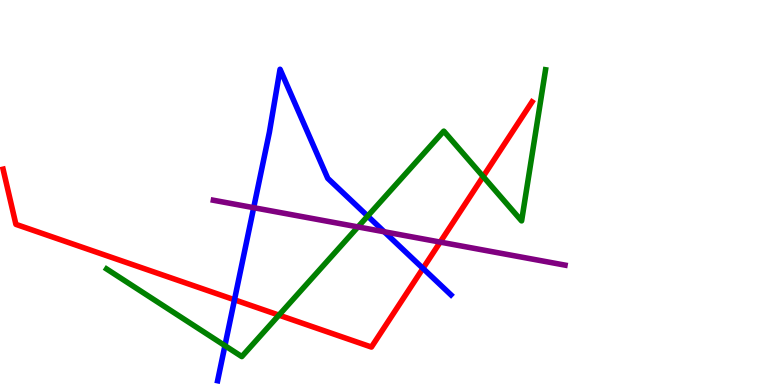[{'lines': ['blue', 'red'], 'intersections': [{'x': 3.03, 'y': 2.21}, {'x': 5.46, 'y': 3.03}]}, {'lines': ['green', 'red'], 'intersections': [{'x': 3.6, 'y': 1.81}, {'x': 6.23, 'y': 5.41}]}, {'lines': ['purple', 'red'], 'intersections': [{'x': 5.68, 'y': 3.71}]}, {'lines': ['blue', 'green'], 'intersections': [{'x': 2.9, 'y': 1.02}, {'x': 4.74, 'y': 4.39}]}, {'lines': ['blue', 'purple'], 'intersections': [{'x': 3.27, 'y': 4.61}, {'x': 4.96, 'y': 3.98}]}, {'lines': ['green', 'purple'], 'intersections': [{'x': 4.62, 'y': 4.11}]}]